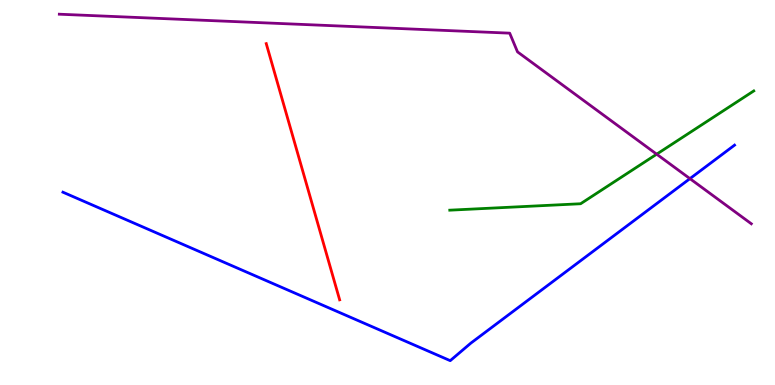[{'lines': ['blue', 'red'], 'intersections': []}, {'lines': ['green', 'red'], 'intersections': []}, {'lines': ['purple', 'red'], 'intersections': []}, {'lines': ['blue', 'green'], 'intersections': []}, {'lines': ['blue', 'purple'], 'intersections': [{'x': 8.9, 'y': 5.36}]}, {'lines': ['green', 'purple'], 'intersections': [{'x': 8.47, 'y': 6.0}]}]